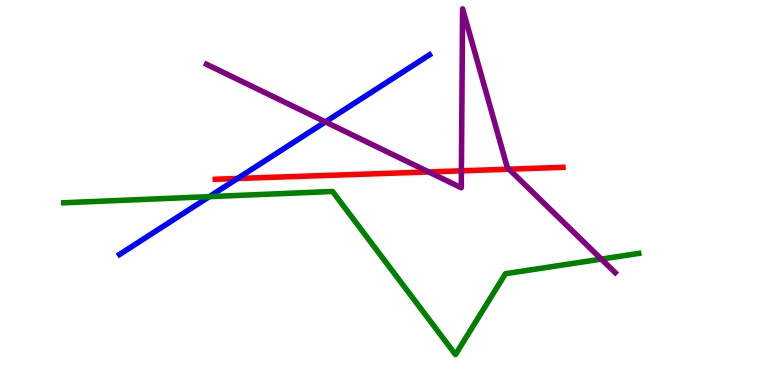[{'lines': ['blue', 'red'], 'intersections': [{'x': 3.06, 'y': 5.36}]}, {'lines': ['green', 'red'], 'intersections': []}, {'lines': ['purple', 'red'], 'intersections': [{'x': 5.53, 'y': 5.53}, {'x': 5.95, 'y': 5.56}, {'x': 6.57, 'y': 5.61}]}, {'lines': ['blue', 'green'], 'intersections': [{'x': 2.7, 'y': 4.89}]}, {'lines': ['blue', 'purple'], 'intersections': [{'x': 4.2, 'y': 6.83}]}, {'lines': ['green', 'purple'], 'intersections': [{'x': 7.76, 'y': 3.27}]}]